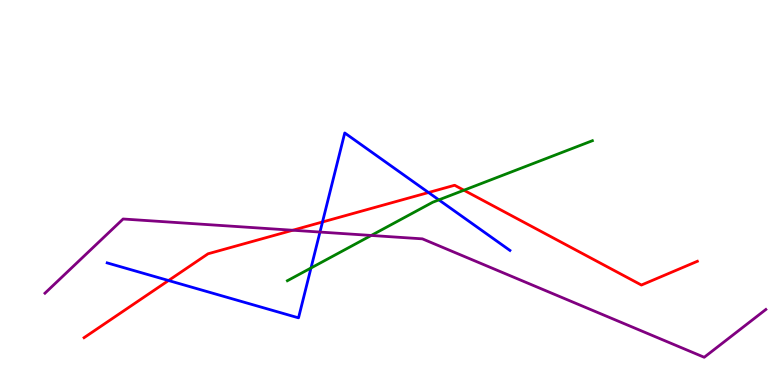[{'lines': ['blue', 'red'], 'intersections': [{'x': 2.17, 'y': 2.71}, {'x': 4.16, 'y': 4.23}, {'x': 5.53, 'y': 5.0}]}, {'lines': ['green', 'red'], 'intersections': [{'x': 5.99, 'y': 5.06}]}, {'lines': ['purple', 'red'], 'intersections': [{'x': 3.78, 'y': 4.02}]}, {'lines': ['blue', 'green'], 'intersections': [{'x': 4.01, 'y': 3.04}, {'x': 5.66, 'y': 4.81}]}, {'lines': ['blue', 'purple'], 'intersections': [{'x': 4.13, 'y': 3.97}]}, {'lines': ['green', 'purple'], 'intersections': [{'x': 4.79, 'y': 3.88}]}]